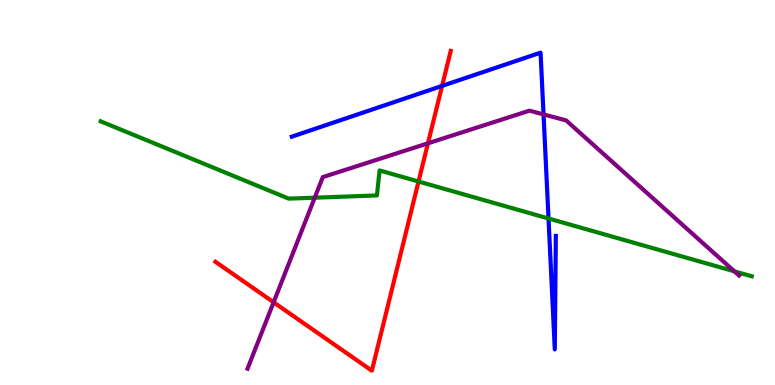[{'lines': ['blue', 'red'], 'intersections': [{'x': 5.7, 'y': 7.77}]}, {'lines': ['green', 'red'], 'intersections': [{'x': 5.4, 'y': 5.29}]}, {'lines': ['purple', 'red'], 'intersections': [{'x': 3.53, 'y': 2.15}, {'x': 5.52, 'y': 6.28}]}, {'lines': ['blue', 'green'], 'intersections': [{'x': 7.08, 'y': 4.33}]}, {'lines': ['blue', 'purple'], 'intersections': [{'x': 7.01, 'y': 7.03}]}, {'lines': ['green', 'purple'], 'intersections': [{'x': 4.06, 'y': 4.87}, {'x': 9.48, 'y': 2.95}]}]